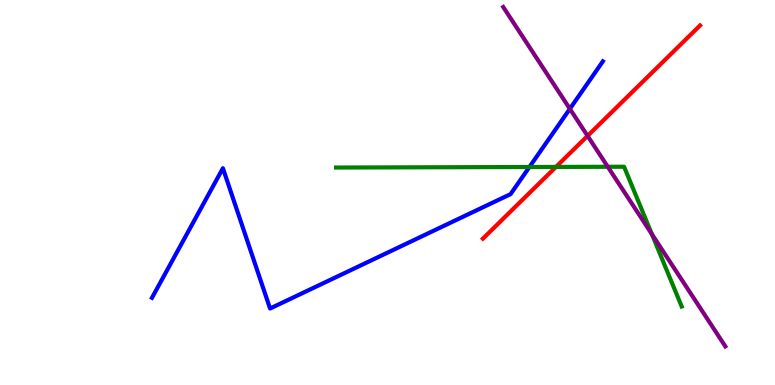[{'lines': ['blue', 'red'], 'intersections': []}, {'lines': ['green', 'red'], 'intersections': [{'x': 7.17, 'y': 5.66}]}, {'lines': ['purple', 'red'], 'intersections': [{'x': 7.58, 'y': 6.47}]}, {'lines': ['blue', 'green'], 'intersections': [{'x': 6.83, 'y': 5.66}]}, {'lines': ['blue', 'purple'], 'intersections': [{'x': 7.35, 'y': 7.17}]}, {'lines': ['green', 'purple'], 'intersections': [{'x': 7.84, 'y': 5.67}, {'x': 8.41, 'y': 3.92}]}]